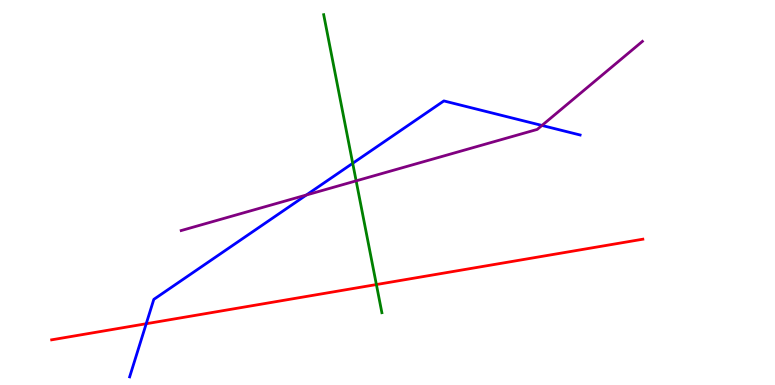[{'lines': ['blue', 'red'], 'intersections': [{'x': 1.89, 'y': 1.59}]}, {'lines': ['green', 'red'], 'intersections': [{'x': 4.86, 'y': 2.61}]}, {'lines': ['purple', 'red'], 'intersections': []}, {'lines': ['blue', 'green'], 'intersections': [{'x': 4.55, 'y': 5.76}]}, {'lines': ['blue', 'purple'], 'intersections': [{'x': 3.95, 'y': 4.94}, {'x': 6.99, 'y': 6.74}]}, {'lines': ['green', 'purple'], 'intersections': [{'x': 4.6, 'y': 5.3}]}]